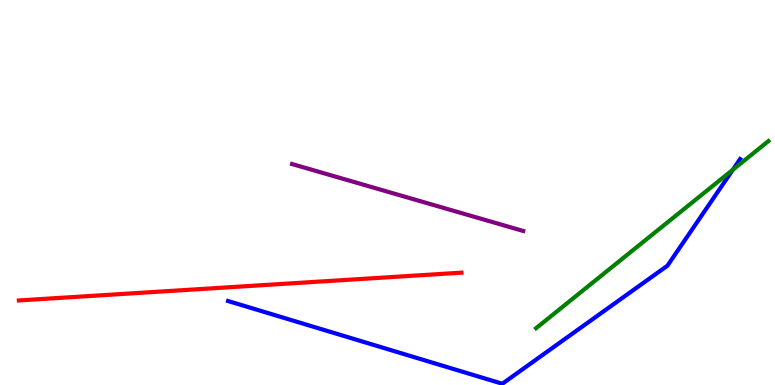[{'lines': ['blue', 'red'], 'intersections': []}, {'lines': ['green', 'red'], 'intersections': []}, {'lines': ['purple', 'red'], 'intersections': []}, {'lines': ['blue', 'green'], 'intersections': [{'x': 9.46, 'y': 5.59}]}, {'lines': ['blue', 'purple'], 'intersections': []}, {'lines': ['green', 'purple'], 'intersections': []}]